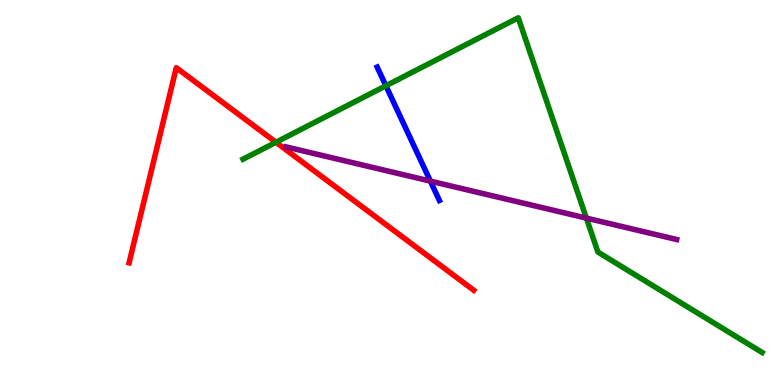[{'lines': ['blue', 'red'], 'intersections': []}, {'lines': ['green', 'red'], 'intersections': [{'x': 3.56, 'y': 6.3}]}, {'lines': ['purple', 'red'], 'intersections': []}, {'lines': ['blue', 'green'], 'intersections': [{'x': 4.98, 'y': 7.77}]}, {'lines': ['blue', 'purple'], 'intersections': [{'x': 5.55, 'y': 5.3}]}, {'lines': ['green', 'purple'], 'intersections': [{'x': 7.57, 'y': 4.33}]}]